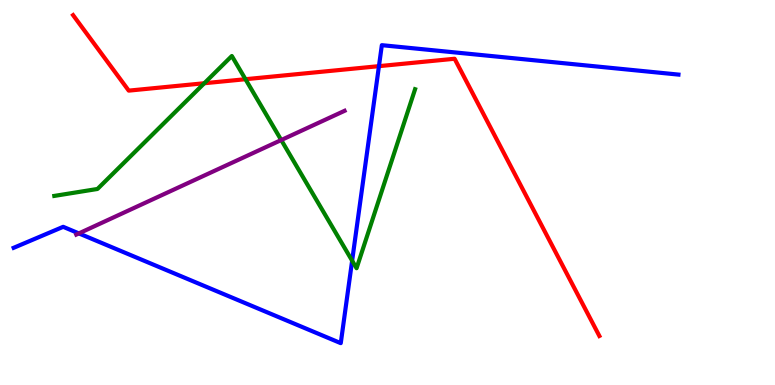[{'lines': ['blue', 'red'], 'intersections': [{'x': 4.89, 'y': 8.28}]}, {'lines': ['green', 'red'], 'intersections': [{'x': 2.64, 'y': 7.84}, {'x': 3.17, 'y': 7.94}]}, {'lines': ['purple', 'red'], 'intersections': []}, {'lines': ['blue', 'green'], 'intersections': [{'x': 4.54, 'y': 3.23}]}, {'lines': ['blue', 'purple'], 'intersections': [{'x': 1.02, 'y': 3.94}]}, {'lines': ['green', 'purple'], 'intersections': [{'x': 3.63, 'y': 6.36}]}]